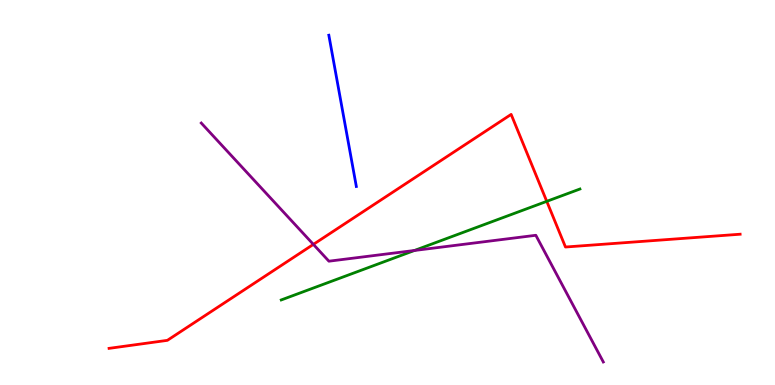[{'lines': ['blue', 'red'], 'intersections': []}, {'lines': ['green', 'red'], 'intersections': [{'x': 7.06, 'y': 4.77}]}, {'lines': ['purple', 'red'], 'intersections': [{'x': 4.04, 'y': 3.65}]}, {'lines': ['blue', 'green'], 'intersections': []}, {'lines': ['blue', 'purple'], 'intersections': []}, {'lines': ['green', 'purple'], 'intersections': [{'x': 5.35, 'y': 3.49}]}]